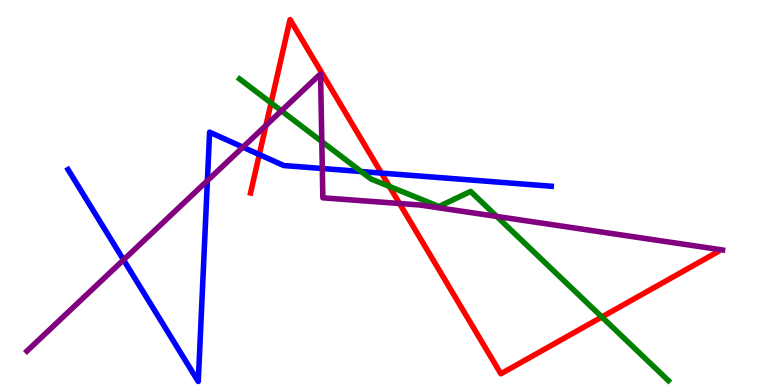[{'lines': ['blue', 'red'], 'intersections': [{'x': 3.35, 'y': 5.99}, {'x': 4.92, 'y': 5.5}]}, {'lines': ['green', 'red'], 'intersections': [{'x': 3.5, 'y': 7.33}, {'x': 5.02, 'y': 5.16}, {'x': 7.77, 'y': 1.77}]}, {'lines': ['purple', 'red'], 'intersections': [{'x': 3.43, 'y': 6.74}, {'x': 5.16, 'y': 4.71}]}, {'lines': ['blue', 'green'], 'intersections': [{'x': 4.66, 'y': 5.54}]}, {'lines': ['blue', 'purple'], 'intersections': [{'x': 1.59, 'y': 3.25}, {'x': 2.68, 'y': 5.31}, {'x': 3.13, 'y': 6.18}, {'x': 4.16, 'y': 5.62}]}, {'lines': ['green', 'purple'], 'intersections': [{'x': 3.63, 'y': 7.12}, {'x': 4.15, 'y': 6.32}, {'x': 6.41, 'y': 4.38}]}]